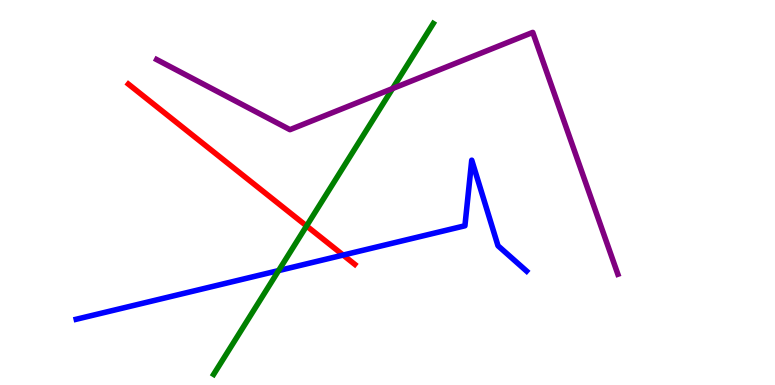[{'lines': ['blue', 'red'], 'intersections': [{'x': 4.43, 'y': 3.37}]}, {'lines': ['green', 'red'], 'intersections': [{'x': 3.96, 'y': 4.13}]}, {'lines': ['purple', 'red'], 'intersections': []}, {'lines': ['blue', 'green'], 'intersections': [{'x': 3.59, 'y': 2.97}]}, {'lines': ['blue', 'purple'], 'intersections': []}, {'lines': ['green', 'purple'], 'intersections': [{'x': 5.07, 'y': 7.7}]}]